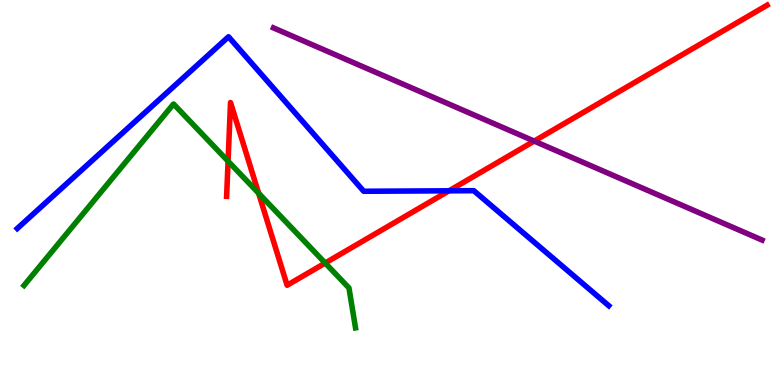[{'lines': ['blue', 'red'], 'intersections': [{'x': 5.79, 'y': 5.04}]}, {'lines': ['green', 'red'], 'intersections': [{'x': 2.94, 'y': 5.81}, {'x': 3.34, 'y': 4.98}, {'x': 4.2, 'y': 3.17}]}, {'lines': ['purple', 'red'], 'intersections': [{'x': 6.89, 'y': 6.34}]}, {'lines': ['blue', 'green'], 'intersections': []}, {'lines': ['blue', 'purple'], 'intersections': []}, {'lines': ['green', 'purple'], 'intersections': []}]